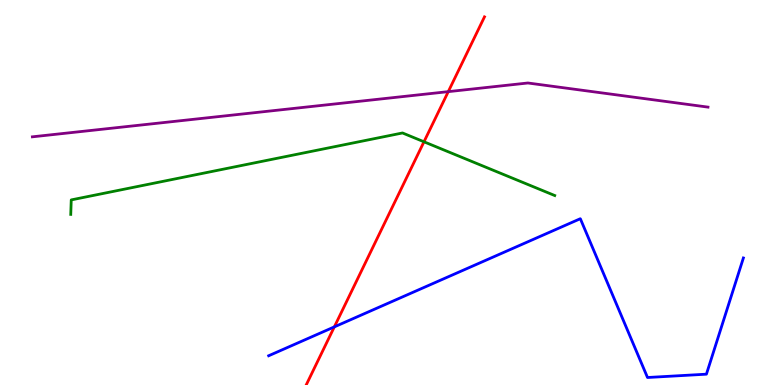[{'lines': ['blue', 'red'], 'intersections': [{'x': 4.31, 'y': 1.51}]}, {'lines': ['green', 'red'], 'intersections': [{'x': 5.47, 'y': 6.32}]}, {'lines': ['purple', 'red'], 'intersections': [{'x': 5.78, 'y': 7.62}]}, {'lines': ['blue', 'green'], 'intersections': []}, {'lines': ['blue', 'purple'], 'intersections': []}, {'lines': ['green', 'purple'], 'intersections': []}]